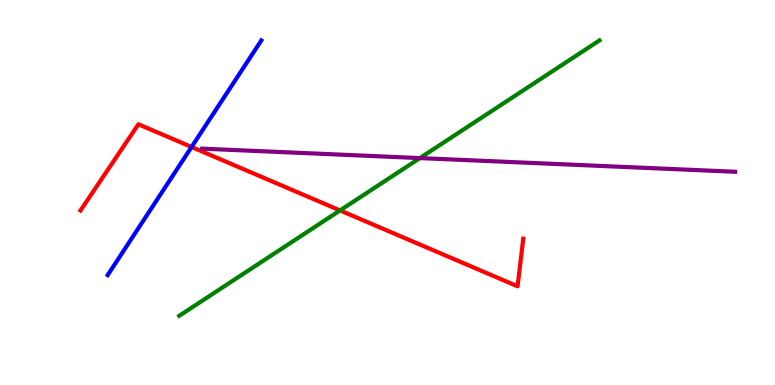[{'lines': ['blue', 'red'], 'intersections': [{'x': 2.47, 'y': 6.18}]}, {'lines': ['green', 'red'], 'intersections': [{'x': 4.39, 'y': 4.53}]}, {'lines': ['purple', 'red'], 'intersections': []}, {'lines': ['blue', 'green'], 'intersections': []}, {'lines': ['blue', 'purple'], 'intersections': []}, {'lines': ['green', 'purple'], 'intersections': [{'x': 5.42, 'y': 5.89}]}]